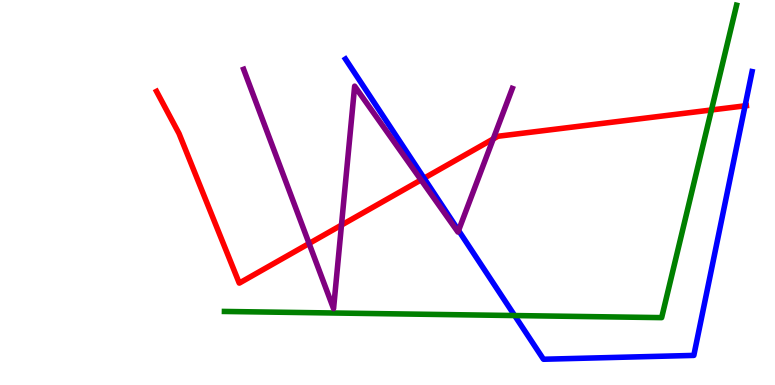[{'lines': ['blue', 'red'], 'intersections': [{'x': 5.47, 'y': 5.37}, {'x': 9.61, 'y': 7.25}]}, {'lines': ['green', 'red'], 'intersections': [{'x': 9.18, 'y': 7.14}]}, {'lines': ['purple', 'red'], 'intersections': [{'x': 3.99, 'y': 3.68}, {'x': 4.41, 'y': 4.15}, {'x': 5.43, 'y': 5.33}, {'x': 6.36, 'y': 6.39}]}, {'lines': ['blue', 'green'], 'intersections': [{'x': 6.64, 'y': 1.8}]}, {'lines': ['blue', 'purple'], 'intersections': [{'x': 5.92, 'y': 4.01}]}, {'lines': ['green', 'purple'], 'intersections': []}]